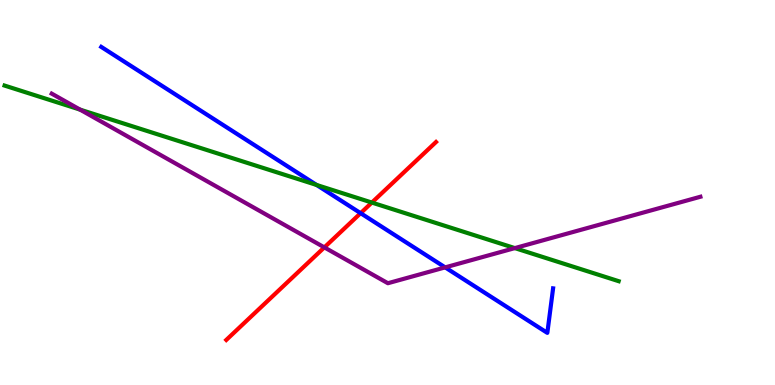[{'lines': ['blue', 'red'], 'intersections': [{'x': 4.65, 'y': 4.46}]}, {'lines': ['green', 'red'], 'intersections': [{'x': 4.8, 'y': 4.74}]}, {'lines': ['purple', 'red'], 'intersections': [{'x': 4.19, 'y': 3.57}]}, {'lines': ['blue', 'green'], 'intersections': [{'x': 4.09, 'y': 5.2}]}, {'lines': ['blue', 'purple'], 'intersections': [{'x': 5.74, 'y': 3.06}]}, {'lines': ['green', 'purple'], 'intersections': [{'x': 1.03, 'y': 7.15}, {'x': 6.64, 'y': 3.56}]}]